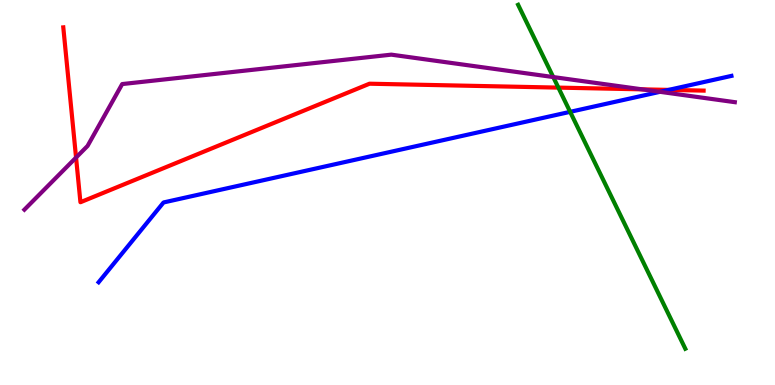[{'lines': ['blue', 'red'], 'intersections': [{'x': 8.63, 'y': 7.67}]}, {'lines': ['green', 'red'], 'intersections': [{'x': 7.2, 'y': 7.72}]}, {'lines': ['purple', 'red'], 'intersections': [{'x': 0.981, 'y': 5.91}, {'x': 8.29, 'y': 7.68}]}, {'lines': ['blue', 'green'], 'intersections': [{'x': 7.36, 'y': 7.1}]}, {'lines': ['blue', 'purple'], 'intersections': [{'x': 8.52, 'y': 7.62}]}, {'lines': ['green', 'purple'], 'intersections': [{'x': 7.14, 'y': 8.0}]}]